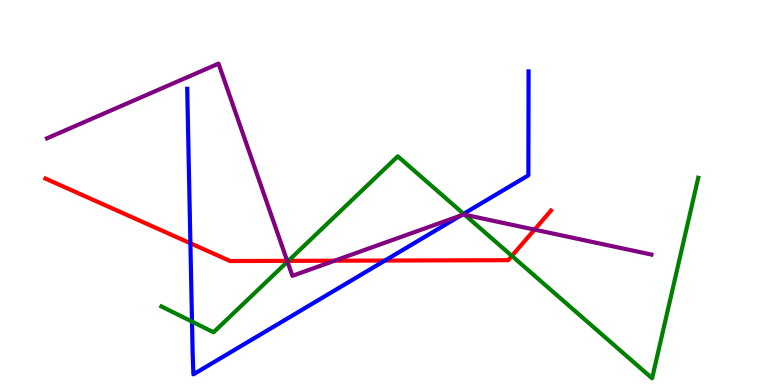[{'lines': ['blue', 'red'], 'intersections': [{'x': 2.46, 'y': 3.68}, {'x': 4.97, 'y': 3.23}]}, {'lines': ['green', 'red'], 'intersections': [{'x': 3.72, 'y': 3.22}, {'x': 6.6, 'y': 3.35}]}, {'lines': ['purple', 'red'], 'intersections': [{'x': 3.71, 'y': 3.22}, {'x': 4.32, 'y': 3.23}, {'x': 6.9, 'y': 4.04}]}, {'lines': ['blue', 'green'], 'intersections': [{'x': 2.48, 'y': 1.65}, {'x': 5.98, 'y': 4.45}]}, {'lines': ['blue', 'purple'], 'intersections': [{'x': 5.94, 'y': 4.4}]}, {'lines': ['green', 'purple'], 'intersections': [{'x': 3.71, 'y': 3.2}, {'x': 6.0, 'y': 4.42}]}]